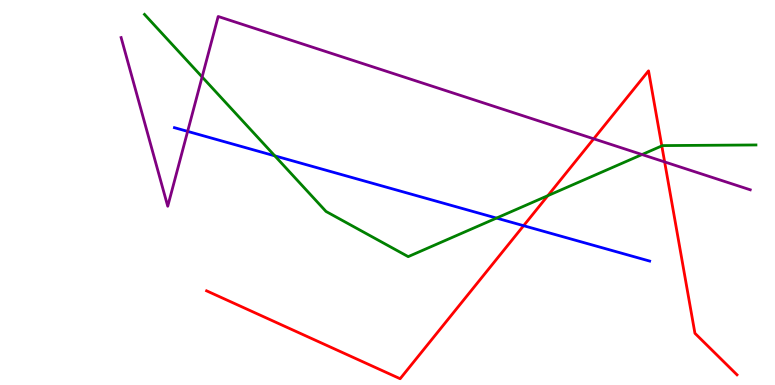[{'lines': ['blue', 'red'], 'intersections': [{'x': 6.76, 'y': 4.14}]}, {'lines': ['green', 'red'], 'intersections': [{'x': 7.07, 'y': 4.92}, {'x': 8.54, 'y': 6.21}]}, {'lines': ['purple', 'red'], 'intersections': [{'x': 7.66, 'y': 6.39}, {'x': 8.58, 'y': 5.79}]}, {'lines': ['blue', 'green'], 'intersections': [{'x': 3.55, 'y': 5.95}, {'x': 6.41, 'y': 4.34}]}, {'lines': ['blue', 'purple'], 'intersections': [{'x': 2.42, 'y': 6.59}]}, {'lines': ['green', 'purple'], 'intersections': [{'x': 2.61, 'y': 8.0}, {'x': 8.28, 'y': 5.99}]}]